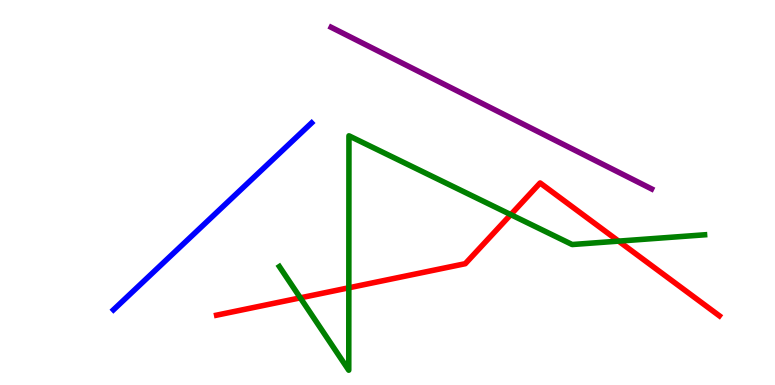[{'lines': ['blue', 'red'], 'intersections': []}, {'lines': ['green', 'red'], 'intersections': [{'x': 3.88, 'y': 2.26}, {'x': 4.5, 'y': 2.52}, {'x': 6.59, 'y': 4.43}, {'x': 7.98, 'y': 3.74}]}, {'lines': ['purple', 'red'], 'intersections': []}, {'lines': ['blue', 'green'], 'intersections': []}, {'lines': ['blue', 'purple'], 'intersections': []}, {'lines': ['green', 'purple'], 'intersections': []}]